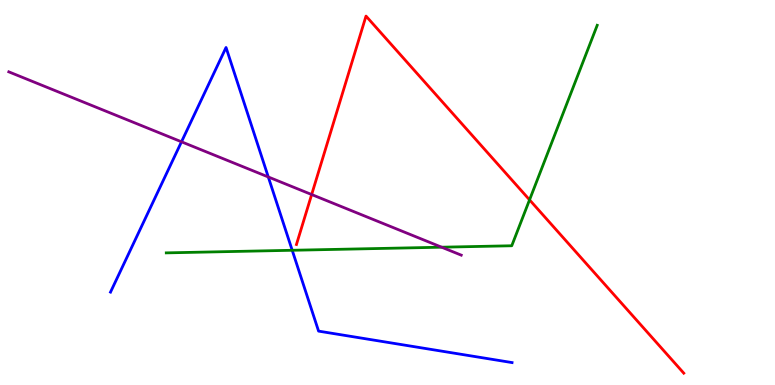[{'lines': ['blue', 'red'], 'intersections': []}, {'lines': ['green', 'red'], 'intersections': [{'x': 6.83, 'y': 4.81}]}, {'lines': ['purple', 'red'], 'intersections': [{'x': 4.02, 'y': 4.95}]}, {'lines': ['blue', 'green'], 'intersections': [{'x': 3.77, 'y': 3.5}]}, {'lines': ['blue', 'purple'], 'intersections': [{'x': 2.34, 'y': 6.32}, {'x': 3.46, 'y': 5.4}]}, {'lines': ['green', 'purple'], 'intersections': [{'x': 5.7, 'y': 3.58}]}]